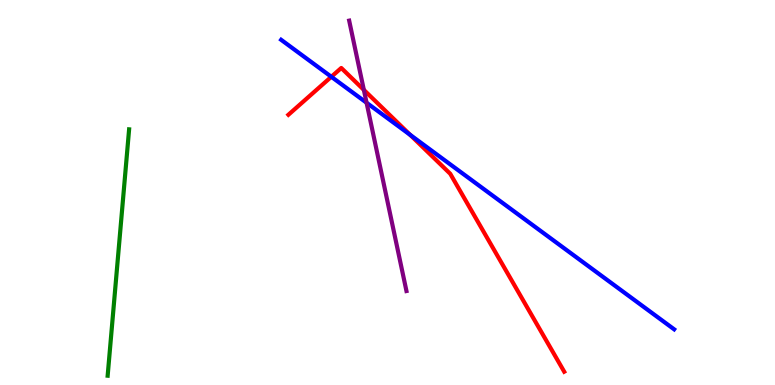[{'lines': ['blue', 'red'], 'intersections': [{'x': 4.28, 'y': 8.01}, {'x': 5.29, 'y': 6.5}]}, {'lines': ['green', 'red'], 'intersections': []}, {'lines': ['purple', 'red'], 'intersections': [{'x': 4.69, 'y': 7.66}]}, {'lines': ['blue', 'green'], 'intersections': []}, {'lines': ['blue', 'purple'], 'intersections': [{'x': 4.73, 'y': 7.33}]}, {'lines': ['green', 'purple'], 'intersections': []}]